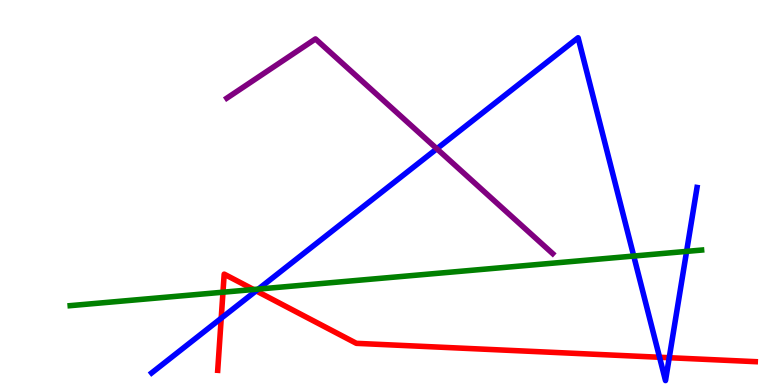[{'lines': ['blue', 'red'], 'intersections': [{'x': 2.85, 'y': 1.73}, {'x': 3.3, 'y': 2.45}, {'x': 8.51, 'y': 0.721}, {'x': 8.64, 'y': 0.709}]}, {'lines': ['green', 'red'], 'intersections': [{'x': 2.88, 'y': 2.41}, {'x': 3.27, 'y': 2.48}]}, {'lines': ['purple', 'red'], 'intersections': []}, {'lines': ['blue', 'green'], 'intersections': [{'x': 3.33, 'y': 2.49}, {'x': 8.18, 'y': 3.35}, {'x': 8.86, 'y': 3.47}]}, {'lines': ['blue', 'purple'], 'intersections': [{'x': 5.64, 'y': 6.14}]}, {'lines': ['green', 'purple'], 'intersections': []}]